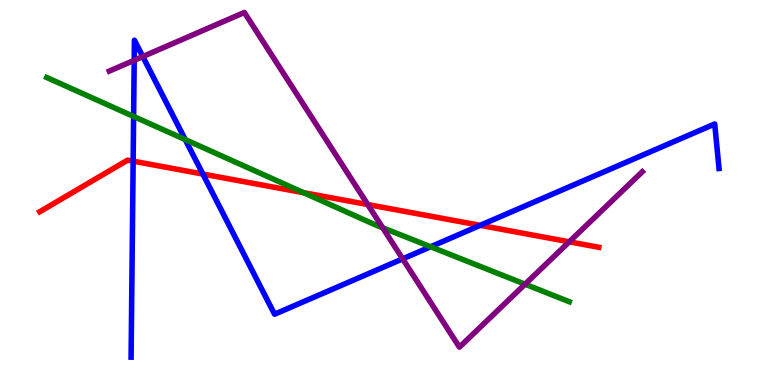[{'lines': ['blue', 'red'], 'intersections': [{'x': 1.72, 'y': 5.81}, {'x': 2.62, 'y': 5.48}, {'x': 6.2, 'y': 4.15}]}, {'lines': ['green', 'red'], 'intersections': [{'x': 3.92, 'y': 5.0}]}, {'lines': ['purple', 'red'], 'intersections': [{'x': 4.75, 'y': 4.69}, {'x': 7.35, 'y': 3.72}]}, {'lines': ['blue', 'green'], 'intersections': [{'x': 1.72, 'y': 6.98}, {'x': 2.39, 'y': 6.37}, {'x': 5.56, 'y': 3.59}]}, {'lines': ['blue', 'purple'], 'intersections': [{'x': 1.73, 'y': 8.43}, {'x': 1.84, 'y': 8.53}, {'x': 5.2, 'y': 3.28}]}, {'lines': ['green', 'purple'], 'intersections': [{'x': 4.94, 'y': 4.08}, {'x': 6.77, 'y': 2.62}]}]